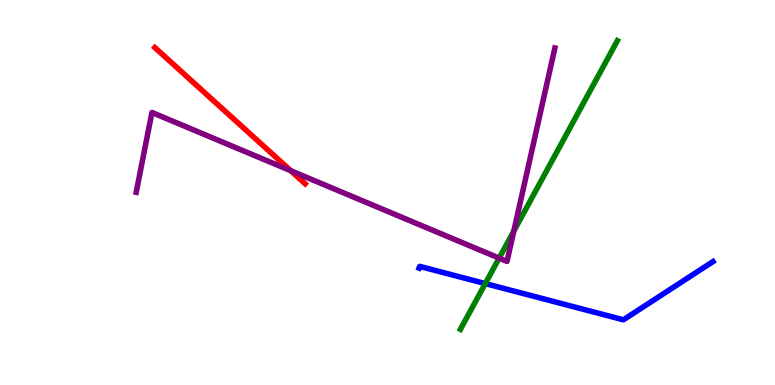[{'lines': ['blue', 'red'], 'intersections': []}, {'lines': ['green', 'red'], 'intersections': []}, {'lines': ['purple', 'red'], 'intersections': [{'x': 3.75, 'y': 5.57}]}, {'lines': ['blue', 'green'], 'intersections': [{'x': 6.26, 'y': 2.63}]}, {'lines': ['blue', 'purple'], 'intersections': []}, {'lines': ['green', 'purple'], 'intersections': [{'x': 6.44, 'y': 3.3}, {'x': 6.63, 'y': 4.0}]}]